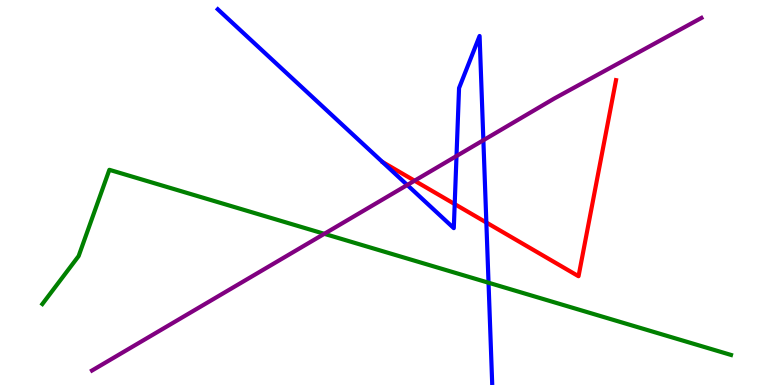[{'lines': ['blue', 'red'], 'intersections': [{'x': 5.87, 'y': 4.7}, {'x': 6.28, 'y': 4.22}]}, {'lines': ['green', 'red'], 'intersections': []}, {'lines': ['purple', 'red'], 'intersections': [{'x': 5.35, 'y': 5.31}]}, {'lines': ['blue', 'green'], 'intersections': [{'x': 6.3, 'y': 2.66}]}, {'lines': ['blue', 'purple'], 'intersections': [{'x': 5.25, 'y': 5.19}, {'x': 5.89, 'y': 5.95}, {'x': 6.24, 'y': 6.36}]}, {'lines': ['green', 'purple'], 'intersections': [{'x': 4.18, 'y': 3.93}]}]